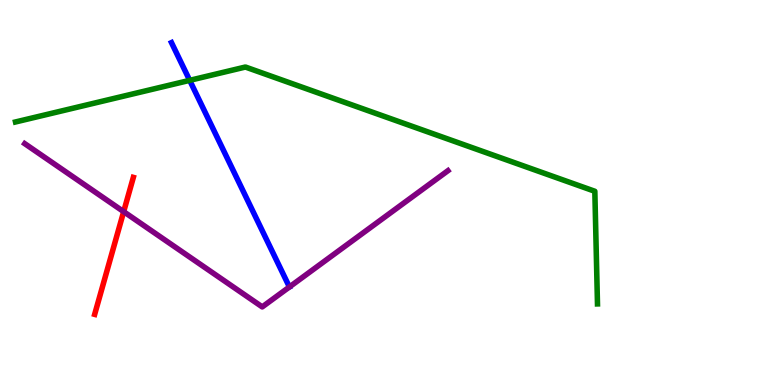[{'lines': ['blue', 'red'], 'intersections': []}, {'lines': ['green', 'red'], 'intersections': []}, {'lines': ['purple', 'red'], 'intersections': [{'x': 1.6, 'y': 4.5}]}, {'lines': ['blue', 'green'], 'intersections': [{'x': 2.45, 'y': 7.91}]}, {'lines': ['blue', 'purple'], 'intersections': []}, {'lines': ['green', 'purple'], 'intersections': []}]